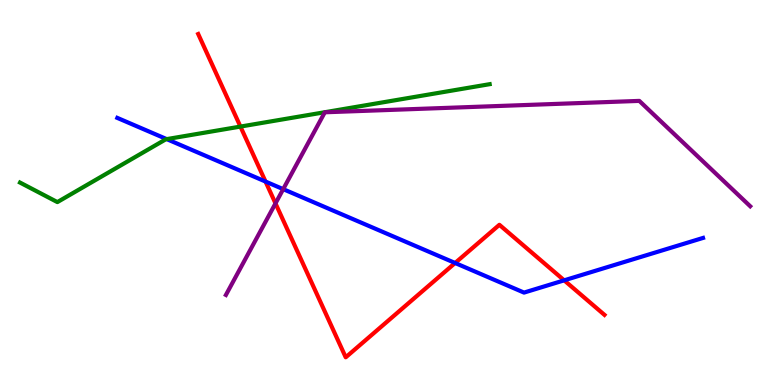[{'lines': ['blue', 'red'], 'intersections': [{'x': 3.43, 'y': 5.28}, {'x': 5.87, 'y': 3.17}, {'x': 7.28, 'y': 2.72}]}, {'lines': ['green', 'red'], 'intersections': [{'x': 3.1, 'y': 6.71}]}, {'lines': ['purple', 'red'], 'intersections': [{'x': 3.55, 'y': 4.72}]}, {'lines': ['blue', 'green'], 'intersections': [{'x': 2.15, 'y': 6.39}]}, {'lines': ['blue', 'purple'], 'intersections': [{'x': 3.65, 'y': 5.09}]}, {'lines': ['green', 'purple'], 'intersections': []}]